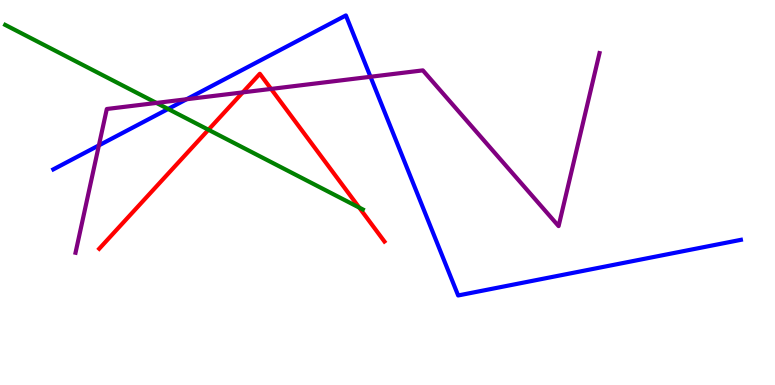[{'lines': ['blue', 'red'], 'intersections': []}, {'lines': ['green', 'red'], 'intersections': [{'x': 2.69, 'y': 6.63}, {'x': 4.64, 'y': 4.61}]}, {'lines': ['purple', 'red'], 'intersections': [{'x': 3.13, 'y': 7.6}, {'x': 3.5, 'y': 7.69}]}, {'lines': ['blue', 'green'], 'intersections': [{'x': 2.17, 'y': 7.17}]}, {'lines': ['blue', 'purple'], 'intersections': [{'x': 1.28, 'y': 6.22}, {'x': 2.41, 'y': 7.42}, {'x': 4.78, 'y': 8.01}]}, {'lines': ['green', 'purple'], 'intersections': [{'x': 2.02, 'y': 7.33}]}]